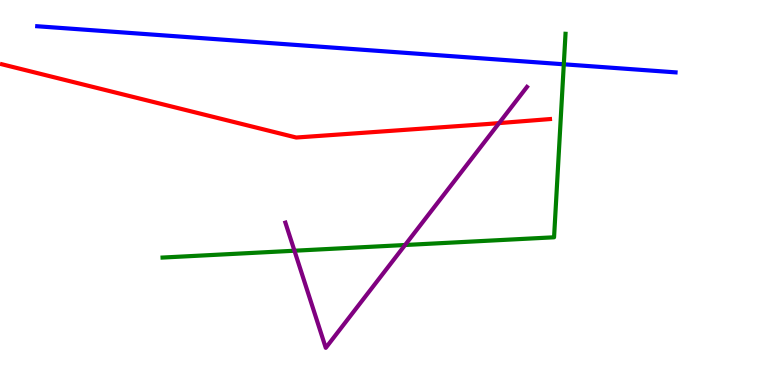[{'lines': ['blue', 'red'], 'intersections': []}, {'lines': ['green', 'red'], 'intersections': []}, {'lines': ['purple', 'red'], 'intersections': [{'x': 6.44, 'y': 6.8}]}, {'lines': ['blue', 'green'], 'intersections': [{'x': 7.27, 'y': 8.33}]}, {'lines': ['blue', 'purple'], 'intersections': []}, {'lines': ['green', 'purple'], 'intersections': [{'x': 3.8, 'y': 3.49}, {'x': 5.23, 'y': 3.64}]}]